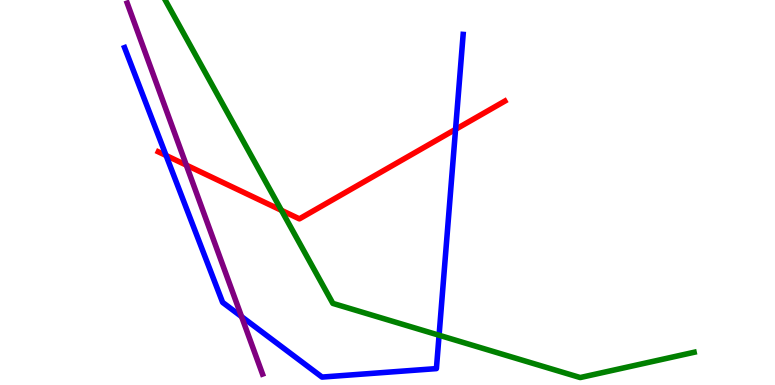[{'lines': ['blue', 'red'], 'intersections': [{'x': 2.14, 'y': 5.96}, {'x': 5.88, 'y': 6.64}]}, {'lines': ['green', 'red'], 'intersections': [{'x': 3.63, 'y': 4.54}]}, {'lines': ['purple', 'red'], 'intersections': [{'x': 2.4, 'y': 5.71}]}, {'lines': ['blue', 'green'], 'intersections': [{'x': 5.67, 'y': 1.29}]}, {'lines': ['blue', 'purple'], 'intersections': [{'x': 3.12, 'y': 1.78}]}, {'lines': ['green', 'purple'], 'intersections': []}]